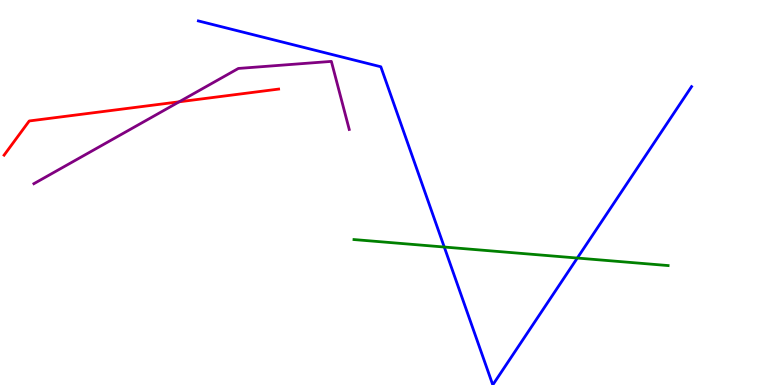[{'lines': ['blue', 'red'], 'intersections': []}, {'lines': ['green', 'red'], 'intersections': []}, {'lines': ['purple', 'red'], 'intersections': [{'x': 2.31, 'y': 7.36}]}, {'lines': ['blue', 'green'], 'intersections': [{'x': 5.73, 'y': 3.58}, {'x': 7.45, 'y': 3.3}]}, {'lines': ['blue', 'purple'], 'intersections': []}, {'lines': ['green', 'purple'], 'intersections': []}]